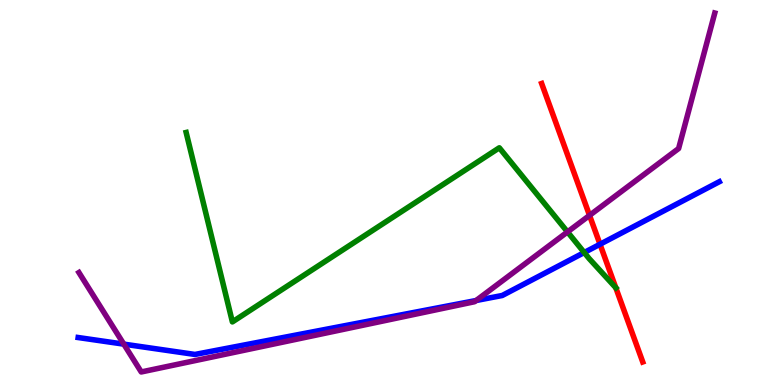[{'lines': ['blue', 'red'], 'intersections': [{'x': 7.74, 'y': 3.66}]}, {'lines': ['green', 'red'], 'intersections': [{'x': 7.95, 'y': 2.53}]}, {'lines': ['purple', 'red'], 'intersections': [{'x': 7.61, 'y': 4.41}]}, {'lines': ['blue', 'green'], 'intersections': [{'x': 7.54, 'y': 3.44}]}, {'lines': ['blue', 'purple'], 'intersections': [{'x': 1.6, 'y': 1.06}, {'x': 6.14, 'y': 2.19}]}, {'lines': ['green', 'purple'], 'intersections': [{'x': 7.32, 'y': 3.98}]}]